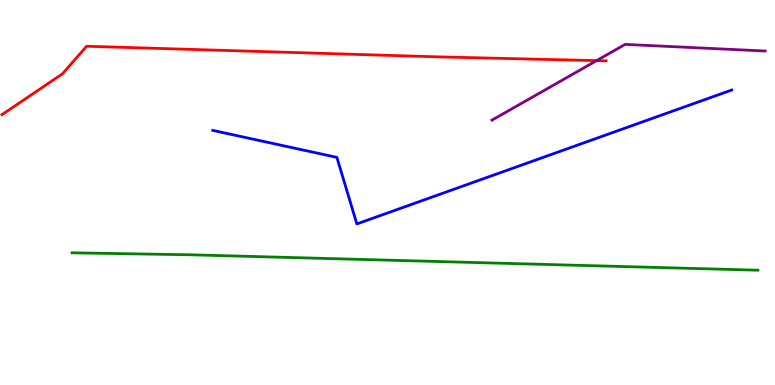[{'lines': ['blue', 'red'], 'intersections': []}, {'lines': ['green', 'red'], 'intersections': []}, {'lines': ['purple', 'red'], 'intersections': [{'x': 7.7, 'y': 8.43}]}, {'lines': ['blue', 'green'], 'intersections': []}, {'lines': ['blue', 'purple'], 'intersections': []}, {'lines': ['green', 'purple'], 'intersections': []}]